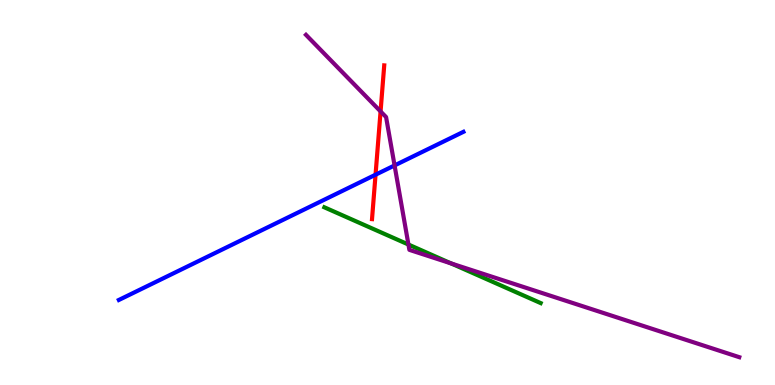[{'lines': ['blue', 'red'], 'intersections': [{'x': 4.85, 'y': 5.46}]}, {'lines': ['green', 'red'], 'intersections': []}, {'lines': ['purple', 'red'], 'intersections': [{'x': 4.91, 'y': 7.11}]}, {'lines': ['blue', 'green'], 'intersections': []}, {'lines': ['blue', 'purple'], 'intersections': [{'x': 5.09, 'y': 5.7}]}, {'lines': ['green', 'purple'], 'intersections': [{'x': 5.27, 'y': 3.65}, {'x': 5.82, 'y': 3.16}]}]